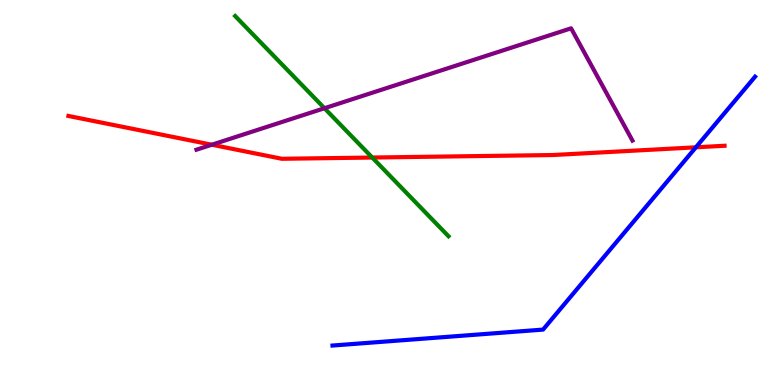[{'lines': ['blue', 'red'], 'intersections': [{'x': 8.98, 'y': 6.17}]}, {'lines': ['green', 'red'], 'intersections': [{'x': 4.8, 'y': 5.91}]}, {'lines': ['purple', 'red'], 'intersections': [{'x': 2.73, 'y': 6.24}]}, {'lines': ['blue', 'green'], 'intersections': []}, {'lines': ['blue', 'purple'], 'intersections': []}, {'lines': ['green', 'purple'], 'intersections': [{'x': 4.19, 'y': 7.19}]}]